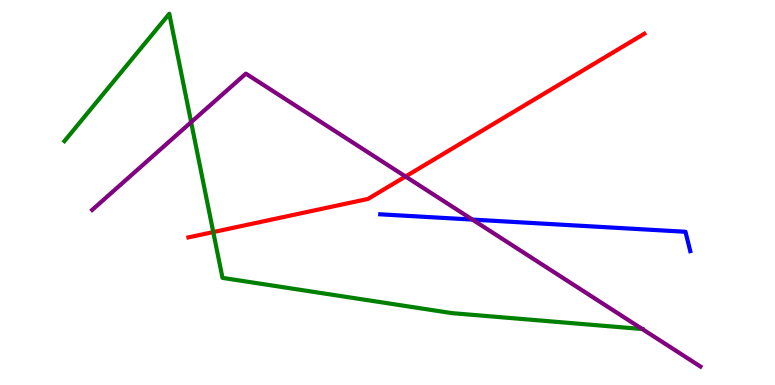[{'lines': ['blue', 'red'], 'intersections': []}, {'lines': ['green', 'red'], 'intersections': [{'x': 2.75, 'y': 3.97}]}, {'lines': ['purple', 'red'], 'intersections': [{'x': 5.23, 'y': 5.42}]}, {'lines': ['blue', 'green'], 'intersections': []}, {'lines': ['blue', 'purple'], 'intersections': [{'x': 6.1, 'y': 4.3}]}, {'lines': ['green', 'purple'], 'intersections': [{'x': 2.47, 'y': 6.83}, {'x': 8.29, 'y': 1.45}]}]